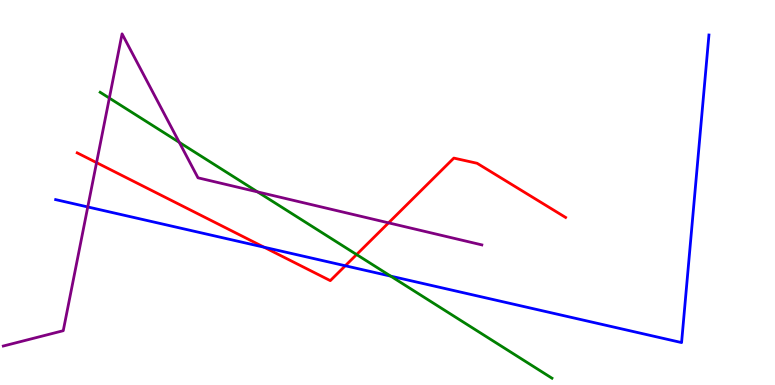[{'lines': ['blue', 'red'], 'intersections': [{'x': 3.41, 'y': 3.58}, {'x': 4.46, 'y': 3.1}]}, {'lines': ['green', 'red'], 'intersections': [{'x': 4.6, 'y': 3.39}]}, {'lines': ['purple', 'red'], 'intersections': [{'x': 1.25, 'y': 5.78}, {'x': 5.01, 'y': 4.21}]}, {'lines': ['blue', 'green'], 'intersections': [{'x': 5.04, 'y': 2.83}]}, {'lines': ['blue', 'purple'], 'intersections': [{'x': 1.13, 'y': 4.62}]}, {'lines': ['green', 'purple'], 'intersections': [{'x': 1.41, 'y': 7.45}, {'x': 2.31, 'y': 6.3}, {'x': 3.32, 'y': 5.02}]}]